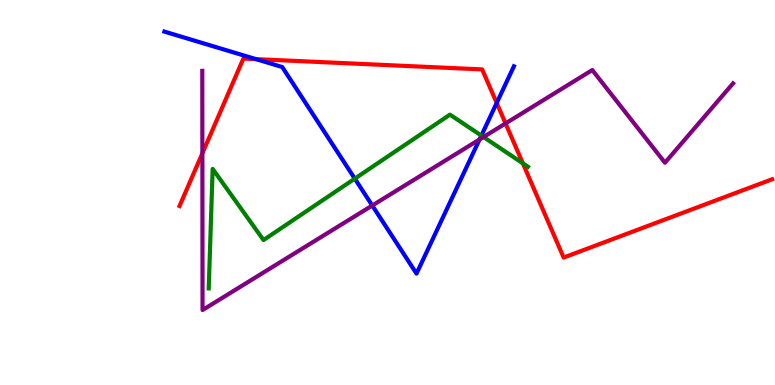[{'lines': ['blue', 'red'], 'intersections': [{'x': 3.3, 'y': 8.46}, {'x': 6.41, 'y': 7.33}]}, {'lines': ['green', 'red'], 'intersections': [{'x': 6.75, 'y': 5.76}]}, {'lines': ['purple', 'red'], 'intersections': [{'x': 2.61, 'y': 6.02}, {'x': 6.52, 'y': 6.79}]}, {'lines': ['blue', 'green'], 'intersections': [{'x': 4.58, 'y': 5.36}, {'x': 6.21, 'y': 6.48}]}, {'lines': ['blue', 'purple'], 'intersections': [{'x': 4.8, 'y': 4.66}, {'x': 6.19, 'y': 6.38}]}, {'lines': ['green', 'purple'], 'intersections': [{'x': 6.24, 'y': 6.44}]}]